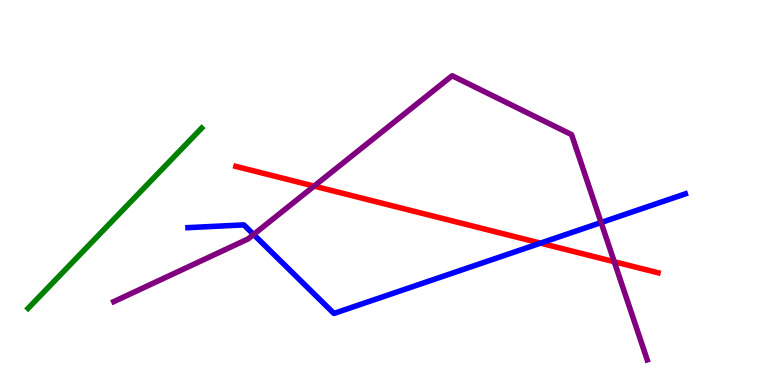[{'lines': ['blue', 'red'], 'intersections': [{'x': 6.97, 'y': 3.68}]}, {'lines': ['green', 'red'], 'intersections': []}, {'lines': ['purple', 'red'], 'intersections': [{'x': 4.05, 'y': 5.17}, {'x': 7.93, 'y': 3.2}]}, {'lines': ['blue', 'green'], 'intersections': []}, {'lines': ['blue', 'purple'], 'intersections': [{'x': 3.27, 'y': 3.91}, {'x': 7.76, 'y': 4.22}]}, {'lines': ['green', 'purple'], 'intersections': []}]